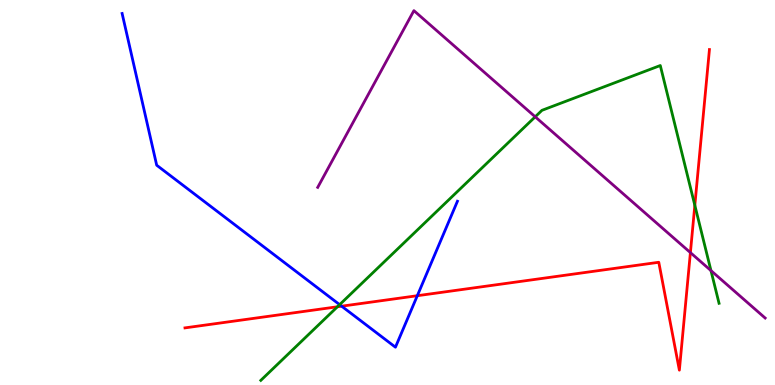[{'lines': ['blue', 'red'], 'intersections': [{'x': 4.41, 'y': 2.05}, {'x': 5.38, 'y': 2.32}]}, {'lines': ['green', 'red'], 'intersections': [{'x': 4.35, 'y': 2.03}, {'x': 8.97, 'y': 4.67}]}, {'lines': ['purple', 'red'], 'intersections': [{'x': 8.91, 'y': 3.44}]}, {'lines': ['blue', 'green'], 'intersections': [{'x': 4.38, 'y': 2.09}]}, {'lines': ['blue', 'purple'], 'intersections': []}, {'lines': ['green', 'purple'], 'intersections': [{'x': 6.91, 'y': 6.97}, {'x': 9.17, 'y': 2.97}]}]